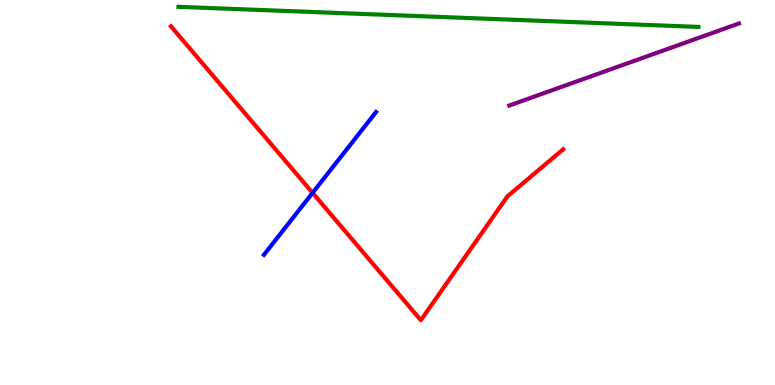[{'lines': ['blue', 'red'], 'intersections': [{'x': 4.03, 'y': 4.99}]}, {'lines': ['green', 'red'], 'intersections': []}, {'lines': ['purple', 'red'], 'intersections': []}, {'lines': ['blue', 'green'], 'intersections': []}, {'lines': ['blue', 'purple'], 'intersections': []}, {'lines': ['green', 'purple'], 'intersections': []}]